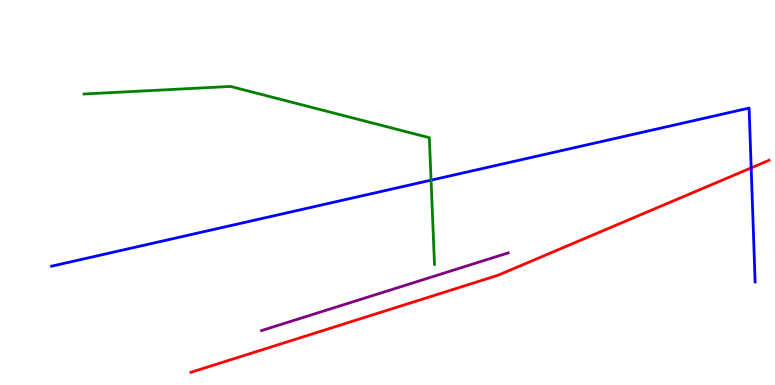[{'lines': ['blue', 'red'], 'intersections': [{'x': 9.69, 'y': 5.64}]}, {'lines': ['green', 'red'], 'intersections': []}, {'lines': ['purple', 'red'], 'intersections': []}, {'lines': ['blue', 'green'], 'intersections': [{'x': 5.56, 'y': 5.32}]}, {'lines': ['blue', 'purple'], 'intersections': []}, {'lines': ['green', 'purple'], 'intersections': []}]